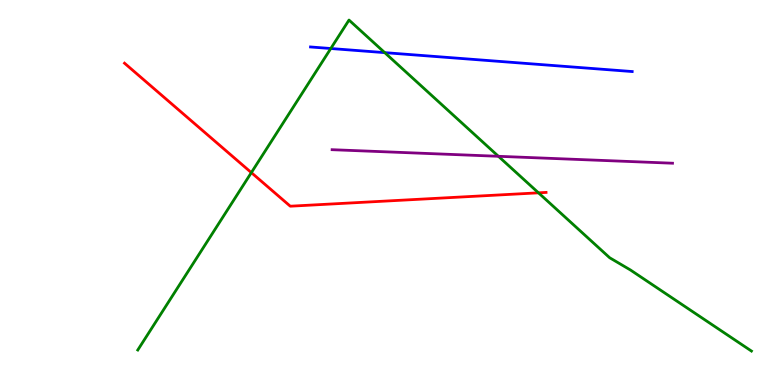[{'lines': ['blue', 'red'], 'intersections': []}, {'lines': ['green', 'red'], 'intersections': [{'x': 3.24, 'y': 5.52}, {'x': 6.95, 'y': 4.99}]}, {'lines': ['purple', 'red'], 'intersections': []}, {'lines': ['blue', 'green'], 'intersections': [{'x': 4.27, 'y': 8.74}, {'x': 4.96, 'y': 8.63}]}, {'lines': ['blue', 'purple'], 'intersections': []}, {'lines': ['green', 'purple'], 'intersections': [{'x': 6.43, 'y': 5.94}]}]